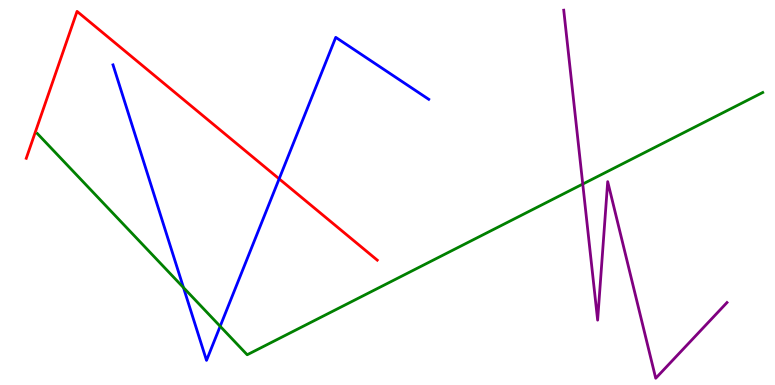[{'lines': ['blue', 'red'], 'intersections': [{'x': 3.6, 'y': 5.35}]}, {'lines': ['green', 'red'], 'intersections': []}, {'lines': ['purple', 'red'], 'intersections': []}, {'lines': ['blue', 'green'], 'intersections': [{'x': 2.37, 'y': 2.53}, {'x': 2.84, 'y': 1.53}]}, {'lines': ['blue', 'purple'], 'intersections': []}, {'lines': ['green', 'purple'], 'intersections': [{'x': 7.52, 'y': 5.22}]}]